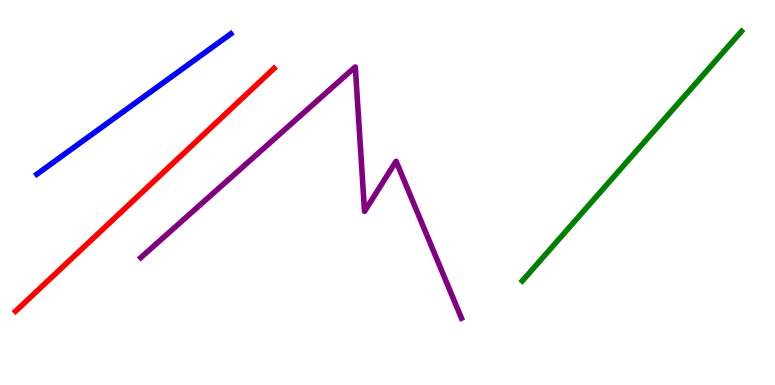[{'lines': ['blue', 'red'], 'intersections': []}, {'lines': ['green', 'red'], 'intersections': []}, {'lines': ['purple', 'red'], 'intersections': []}, {'lines': ['blue', 'green'], 'intersections': []}, {'lines': ['blue', 'purple'], 'intersections': []}, {'lines': ['green', 'purple'], 'intersections': []}]